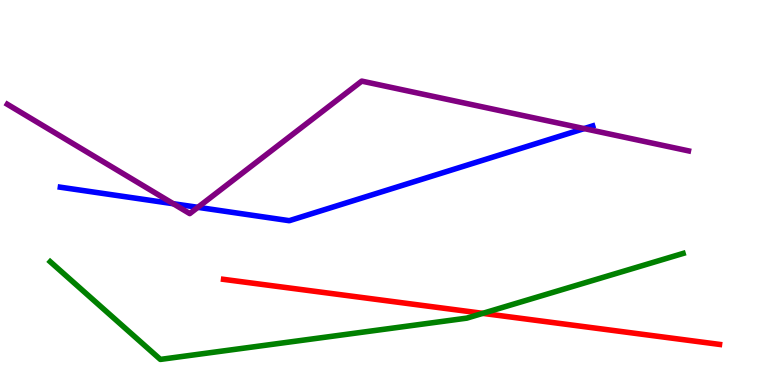[{'lines': ['blue', 'red'], 'intersections': []}, {'lines': ['green', 'red'], 'intersections': [{'x': 6.23, 'y': 1.86}]}, {'lines': ['purple', 'red'], 'intersections': []}, {'lines': ['blue', 'green'], 'intersections': []}, {'lines': ['blue', 'purple'], 'intersections': [{'x': 2.24, 'y': 4.71}, {'x': 2.55, 'y': 4.62}, {'x': 7.54, 'y': 6.66}]}, {'lines': ['green', 'purple'], 'intersections': []}]